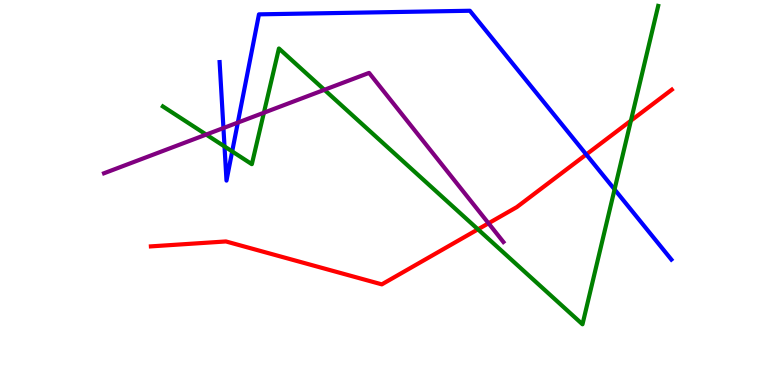[{'lines': ['blue', 'red'], 'intersections': [{'x': 7.56, 'y': 5.99}]}, {'lines': ['green', 'red'], 'intersections': [{'x': 6.17, 'y': 4.04}, {'x': 8.14, 'y': 6.87}]}, {'lines': ['purple', 'red'], 'intersections': [{'x': 6.3, 'y': 4.2}]}, {'lines': ['blue', 'green'], 'intersections': [{'x': 2.9, 'y': 6.2}, {'x': 3.0, 'y': 6.07}, {'x': 7.93, 'y': 5.08}]}, {'lines': ['blue', 'purple'], 'intersections': [{'x': 2.88, 'y': 6.67}, {'x': 3.07, 'y': 6.82}]}, {'lines': ['green', 'purple'], 'intersections': [{'x': 2.66, 'y': 6.5}, {'x': 3.41, 'y': 7.07}, {'x': 4.19, 'y': 7.67}]}]